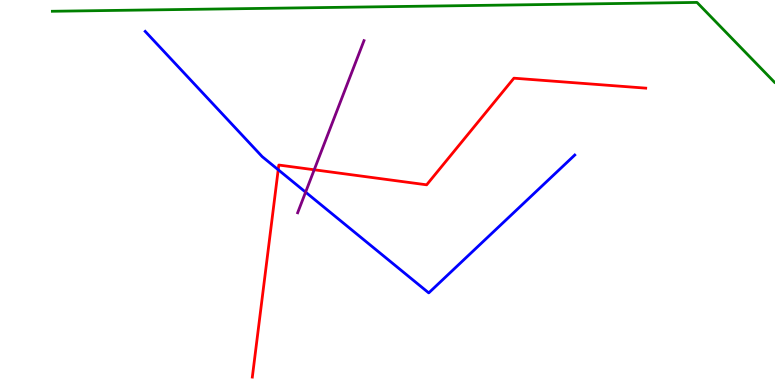[{'lines': ['blue', 'red'], 'intersections': [{'x': 3.59, 'y': 5.59}]}, {'lines': ['green', 'red'], 'intersections': []}, {'lines': ['purple', 'red'], 'intersections': [{'x': 4.05, 'y': 5.59}]}, {'lines': ['blue', 'green'], 'intersections': []}, {'lines': ['blue', 'purple'], 'intersections': [{'x': 3.94, 'y': 5.01}]}, {'lines': ['green', 'purple'], 'intersections': []}]